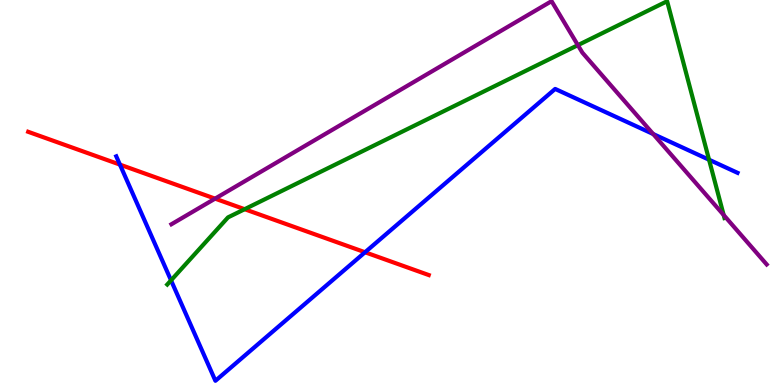[{'lines': ['blue', 'red'], 'intersections': [{'x': 1.55, 'y': 5.72}, {'x': 4.71, 'y': 3.45}]}, {'lines': ['green', 'red'], 'intersections': [{'x': 3.16, 'y': 4.57}]}, {'lines': ['purple', 'red'], 'intersections': [{'x': 2.78, 'y': 4.84}]}, {'lines': ['blue', 'green'], 'intersections': [{'x': 2.21, 'y': 2.72}, {'x': 9.15, 'y': 5.85}]}, {'lines': ['blue', 'purple'], 'intersections': [{'x': 8.43, 'y': 6.52}]}, {'lines': ['green', 'purple'], 'intersections': [{'x': 7.46, 'y': 8.83}, {'x': 9.34, 'y': 4.42}]}]